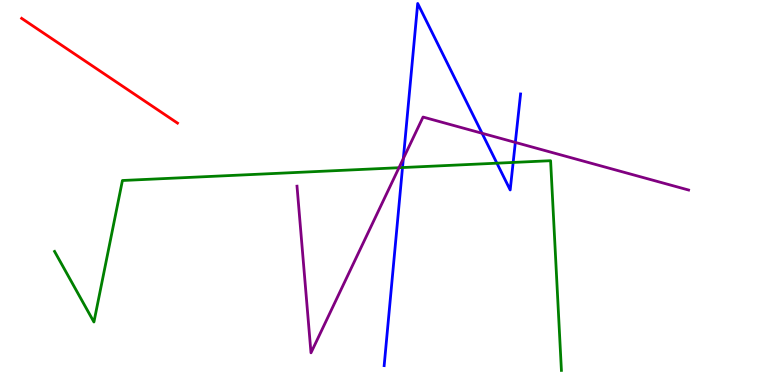[{'lines': ['blue', 'red'], 'intersections': []}, {'lines': ['green', 'red'], 'intersections': []}, {'lines': ['purple', 'red'], 'intersections': []}, {'lines': ['blue', 'green'], 'intersections': [{'x': 5.19, 'y': 5.65}, {'x': 6.41, 'y': 5.76}, {'x': 6.62, 'y': 5.78}]}, {'lines': ['blue', 'purple'], 'intersections': [{'x': 5.2, 'y': 5.88}, {'x': 6.22, 'y': 6.54}, {'x': 6.65, 'y': 6.3}]}, {'lines': ['green', 'purple'], 'intersections': [{'x': 5.15, 'y': 5.64}]}]